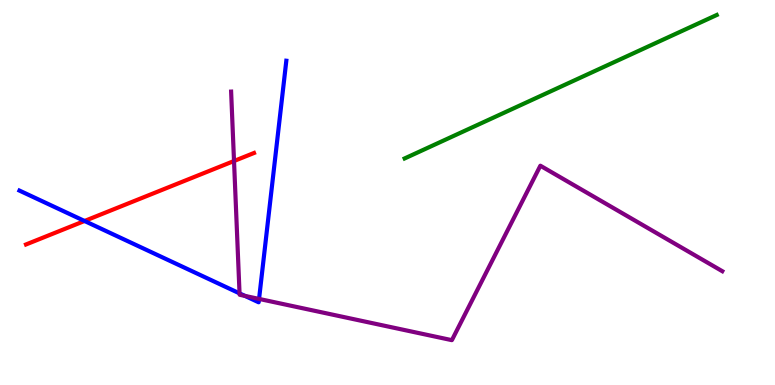[{'lines': ['blue', 'red'], 'intersections': [{'x': 1.09, 'y': 4.26}]}, {'lines': ['green', 'red'], 'intersections': []}, {'lines': ['purple', 'red'], 'intersections': [{'x': 3.02, 'y': 5.82}]}, {'lines': ['blue', 'green'], 'intersections': []}, {'lines': ['blue', 'purple'], 'intersections': [{'x': 3.09, 'y': 2.38}, {'x': 3.16, 'y': 2.31}, {'x': 3.34, 'y': 2.24}]}, {'lines': ['green', 'purple'], 'intersections': []}]